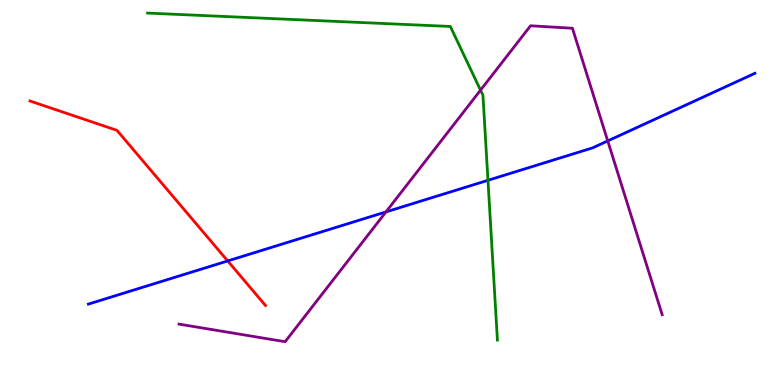[{'lines': ['blue', 'red'], 'intersections': [{'x': 2.94, 'y': 3.22}]}, {'lines': ['green', 'red'], 'intersections': []}, {'lines': ['purple', 'red'], 'intersections': []}, {'lines': ['blue', 'green'], 'intersections': [{'x': 6.3, 'y': 5.32}]}, {'lines': ['blue', 'purple'], 'intersections': [{'x': 4.98, 'y': 4.5}, {'x': 7.84, 'y': 6.34}]}, {'lines': ['green', 'purple'], 'intersections': [{'x': 6.2, 'y': 7.66}]}]